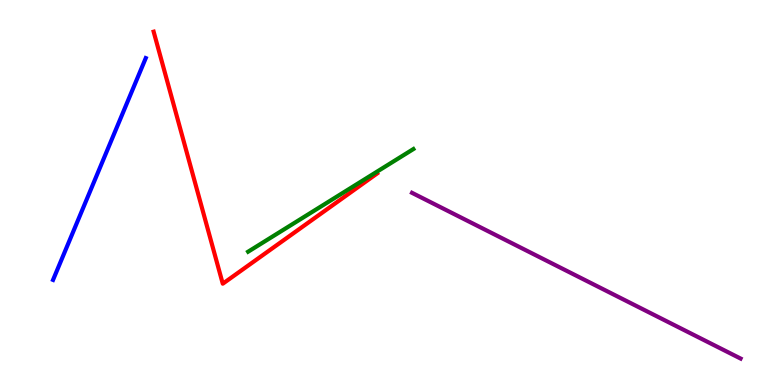[{'lines': ['blue', 'red'], 'intersections': []}, {'lines': ['green', 'red'], 'intersections': []}, {'lines': ['purple', 'red'], 'intersections': []}, {'lines': ['blue', 'green'], 'intersections': []}, {'lines': ['blue', 'purple'], 'intersections': []}, {'lines': ['green', 'purple'], 'intersections': []}]